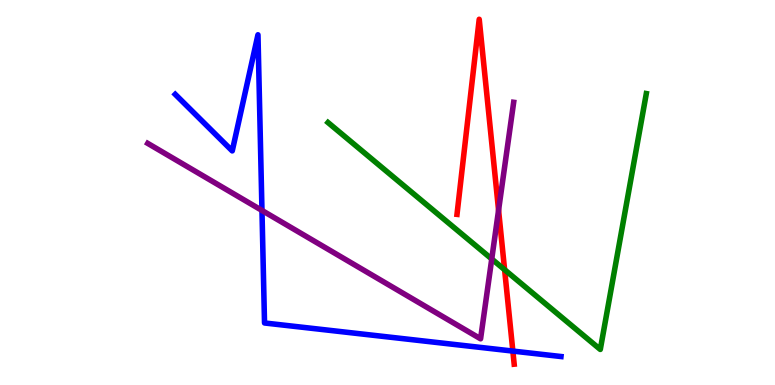[{'lines': ['blue', 'red'], 'intersections': [{'x': 6.62, 'y': 0.881}]}, {'lines': ['green', 'red'], 'intersections': [{'x': 6.51, 'y': 2.99}]}, {'lines': ['purple', 'red'], 'intersections': [{'x': 6.43, 'y': 4.54}]}, {'lines': ['blue', 'green'], 'intersections': []}, {'lines': ['blue', 'purple'], 'intersections': [{'x': 3.38, 'y': 4.53}]}, {'lines': ['green', 'purple'], 'intersections': [{'x': 6.35, 'y': 3.27}]}]